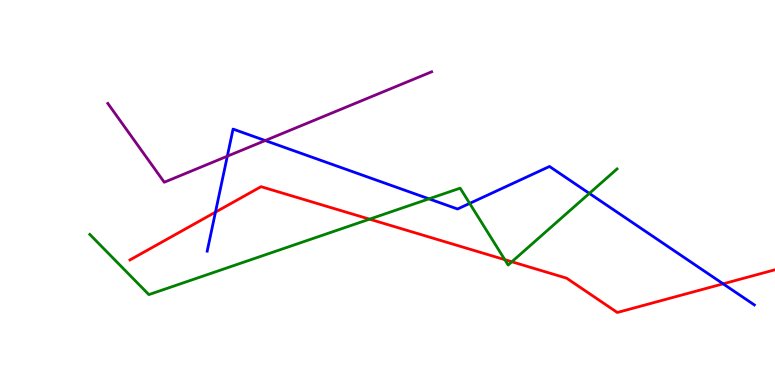[{'lines': ['blue', 'red'], 'intersections': [{'x': 2.78, 'y': 4.49}, {'x': 9.33, 'y': 2.63}]}, {'lines': ['green', 'red'], 'intersections': [{'x': 4.77, 'y': 4.31}, {'x': 6.51, 'y': 3.26}, {'x': 6.6, 'y': 3.2}]}, {'lines': ['purple', 'red'], 'intersections': []}, {'lines': ['blue', 'green'], 'intersections': [{'x': 5.54, 'y': 4.84}, {'x': 6.06, 'y': 4.72}, {'x': 7.6, 'y': 4.98}]}, {'lines': ['blue', 'purple'], 'intersections': [{'x': 2.93, 'y': 5.94}, {'x': 3.42, 'y': 6.35}]}, {'lines': ['green', 'purple'], 'intersections': []}]